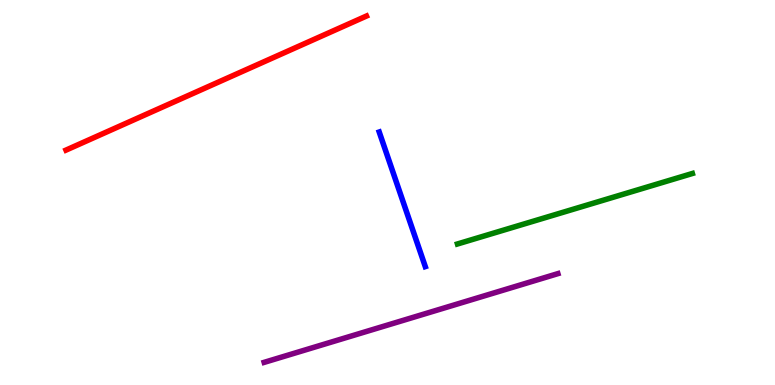[{'lines': ['blue', 'red'], 'intersections': []}, {'lines': ['green', 'red'], 'intersections': []}, {'lines': ['purple', 'red'], 'intersections': []}, {'lines': ['blue', 'green'], 'intersections': []}, {'lines': ['blue', 'purple'], 'intersections': []}, {'lines': ['green', 'purple'], 'intersections': []}]